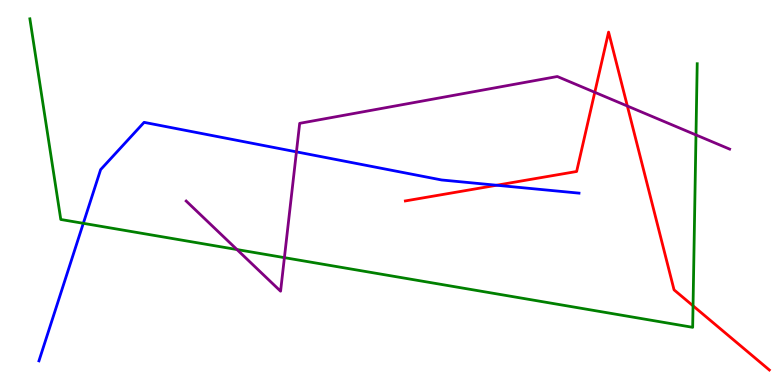[{'lines': ['blue', 'red'], 'intersections': [{'x': 6.41, 'y': 5.19}]}, {'lines': ['green', 'red'], 'intersections': [{'x': 8.94, 'y': 2.06}]}, {'lines': ['purple', 'red'], 'intersections': [{'x': 7.67, 'y': 7.6}, {'x': 8.09, 'y': 7.25}]}, {'lines': ['blue', 'green'], 'intersections': [{'x': 1.07, 'y': 4.2}]}, {'lines': ['blue', 'purple'], 'intersections': [{'x': 3.83, 'y': 6.06}]}, {'lines': ['green', 'purple'], 'intersections': [{'x': 3.06, 'y': 3.52}, {'x': 3.67, 'y': 3.31}, {'x': 8.98, 'y': 6.5}]}]